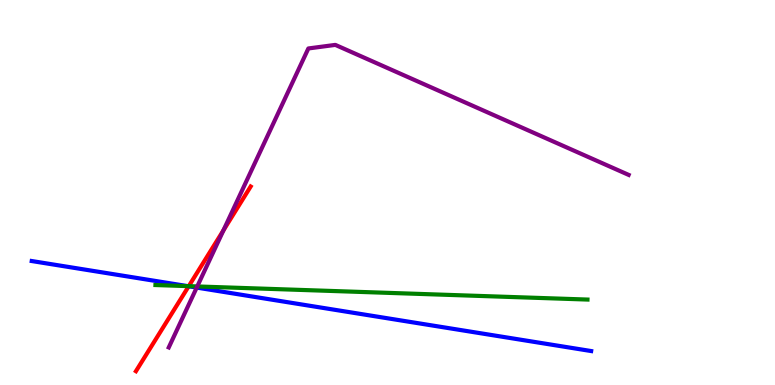[{'lines': ['blue', 'red'], 'intersections': [{'x': 2.43, 'y': 2.56}]}, {'lines': ['green', 'red'], 'intersections': [{'x': 2.44, 'y': 2.57}]}, {'lines': ['purple', 'red'], 'intersections': [{'x': 2.88, 'y': 4.02}]}, {'lines': ['blue', 'green'], 'intersections': [{'x': 2.42, 'y': 2.57}]}, {'lines': ['blue', 'purple'], 'intersections': [{'x': 2.54, 'y': 2.53}]}, {'lines': ['green', 'purple'], 'intersections': [{'x': 2.55, 'y': 2.56}]}]